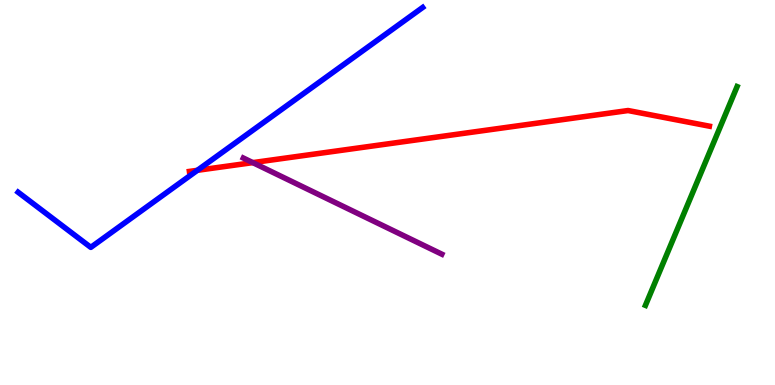[{'lines': ['blue', 'red'], 'intersections': [{'x': 2.55, 'y': 5.58}]}, {'lines': ['green', 'red'], 'intersections': []}, {'lines': ['purple', 'red'], 'intersections': [{'x': 3.26, 'y': 5.78}]}, {'lines': ['blue', 'green'], 'intersections': []}, {'lines': ['blue', 'purple'], 'intersections': []}, {'lines': ['green', 'purple'], 'intersections': []}]